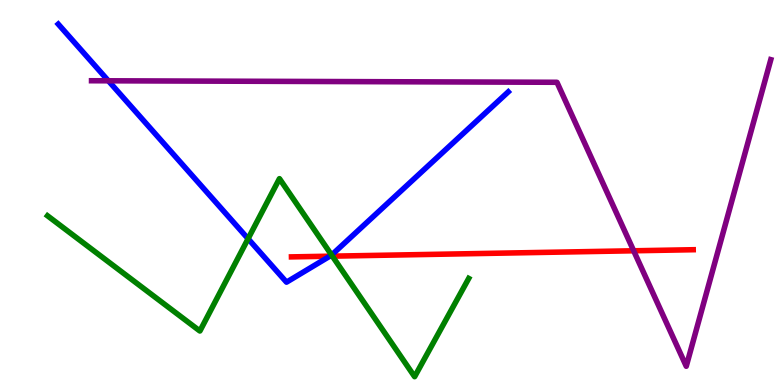[{'lines': ['blue', 'red'], 'intersections': [{'x': 4.26, 'y': 3.35}]}, {'lines': ['green', 'red'], 'intersections': [{'x': 4.29, 'y': 3.35}]}, {'lines': ['purple', 'red'], 'intersections': [{'x': 8.18, 'y': 3.49}]}, {'lines': ['blue', 'green'], 'intersections': [{'x': 3.2, 'y': 3.8}, {'x': 4.28, 'y': 3.38}]}, {'lines': ['blue', 'purple'], 'intersections': [{'x': 1.4, 'y': 7.9}]}, {'lines': ['green', 'purple'], 'intersections': []}]